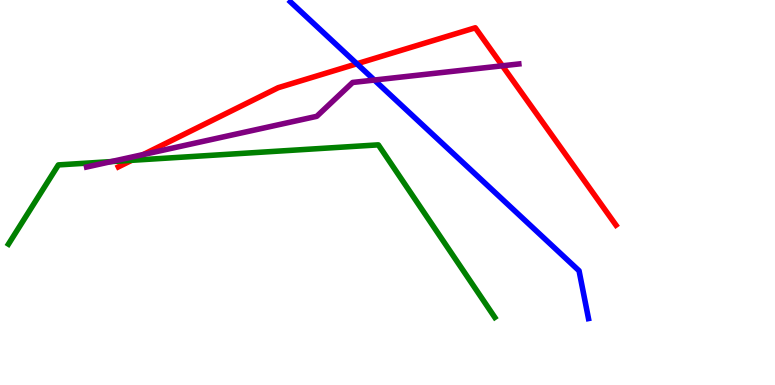[{'lines': ['blue', 'red'], 'intersections': [{'x': 4.61, 'y': 8.34}]}, {'lines': ['green', 'red'], 'intersections': [{'x': 1.7, 'y': 5.84}]}, {'lines': ['purple', 'red'], 'intersections': [{'x': 1.85, 'y': 5.99}, {'x': 6.48, 'y': 8.29}]}, {'lines': ['blue', 'green'], 'intersections': []}, {'lines': ['blue', 'purple'], 'intersections': [{'x': 4.83, 'y': 7.92}]}, {'lines': ['green', 'purple'], 'intersections': [{'x': 1.43, 'y': 5.8}]}]